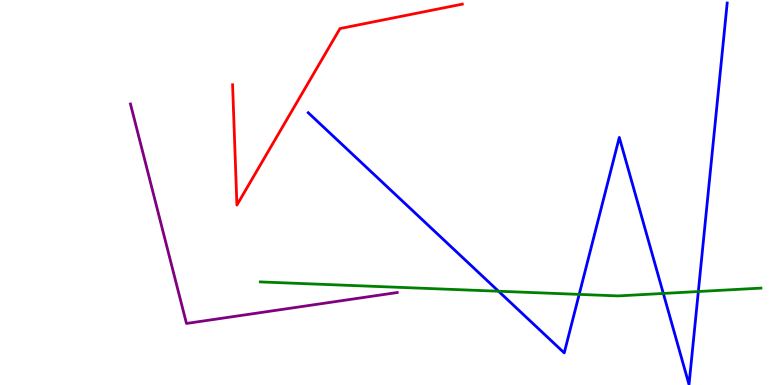[{'lines': ['blue', 'red'], 'intersections': []}, {'lines': ['green', 'red'], 'intersections': []}, {'lines': ['purple', 'red'], 'intersections': []}, {'lines': ['blue', 'green'], 'intersections': [{'x': 6.43, 'y': 2.44}, {'x': 7.47, 'y': 2.35}, {'x': 8.56, 'y': 2.38}, {'x': 9.01, 'y': 2.43}]}, {'lines': ['blue', 'purple'], 'intersections': []}, {'lines': ['green', 'purple'], 'intersections': []}]